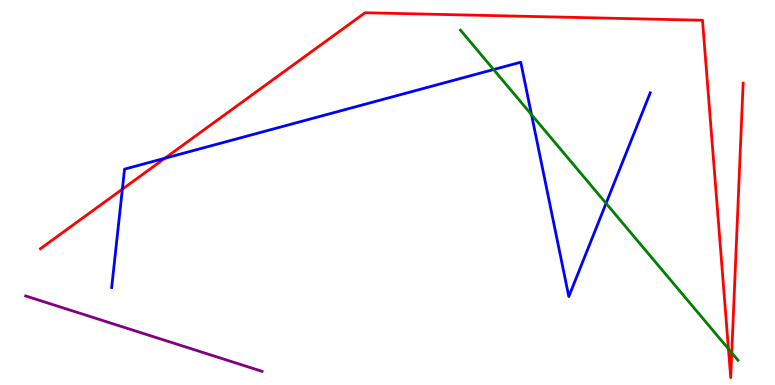[{'lines': ['blue', 'red'], 'intersections': [{'x': 1.58, 'y': 5.09}, {'x': 2.13, 'y': 5.89}]}, {'lines': ['green', 'red'], 'intersections': [{'x': 9.4, 'y': 0.938}, {'x': 9.44, 'y': 0.836}]}, {'lines': ['purple', 'red'], 'intersections': []}, {'lines': ['blue', 'green'], 'intersections': [{'x': 6.37, 'y': 8.19}, {'x': 6.86, 'y': 7.02}, {'x': 7.82, 'y': 4.72}]}, {'lines': ['blue', 'purple'], 'intersections': []}, {'lines': ['green', 'purple'], 'intersections': []}]